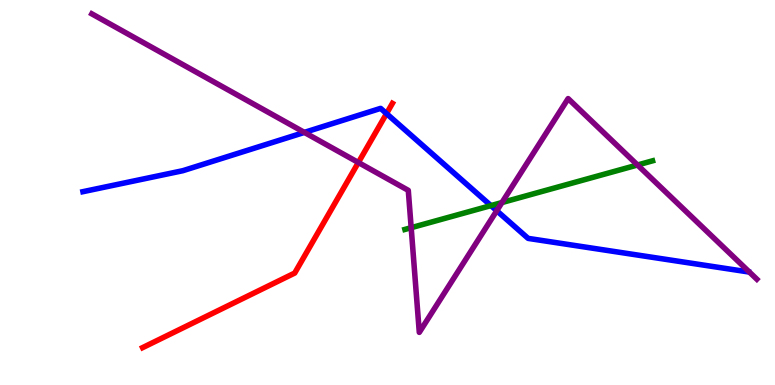[{'lines': ['blue', 'red'], 'intersections': [{'x': 4.99, 'y': 7.05}]}, {'lines': ['green', 'red'], 'intersections': []}, {'lines': ['purple', 'red'], 'intersections': [{'x': 4.62, 'y': 5.78}]}, {'lines': ['blue', 'green'], 'intersections': [{'x': 6.33, 'y': 4.66}]}, {'lines': ['blue', 'purple'], 'intersections': [{'x': 3.93, 'y': 6.56}, {'x': 6.41, 'y': 4.53}]}, {'lines': ['green', 'purple'], 'intersections': [{'x': 5.31, 'y': 4.09}, {'x': 6.48, 'y': 4.74}, {'x': 8.23, 'y': 5.71}]}]